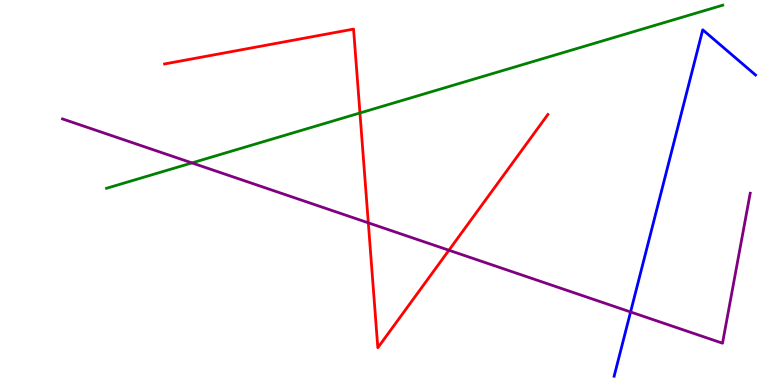[{'lines': ['blue', 'red'], 'intersections': []}, {'lines': ['green', 'red'], 'intersections': [{'x': 4.64, 'y': 7.07}]}, {'lines': ['purple', 'red'], 'intersections': [{'x': 4.75, 'y': 4.21}, {'x': 5.79, 'y': 3.5}]}, {'lines': ['blue', 'green'], 'intersections': []}, {'lines': ['blue', 'purple'], 'intersections': [{'x': 8.14, 'y': 1.9}]}, {'lines': ['green', 'purple'], 'intersections': [{'x': 2.48, 'y': 5.77}]}]